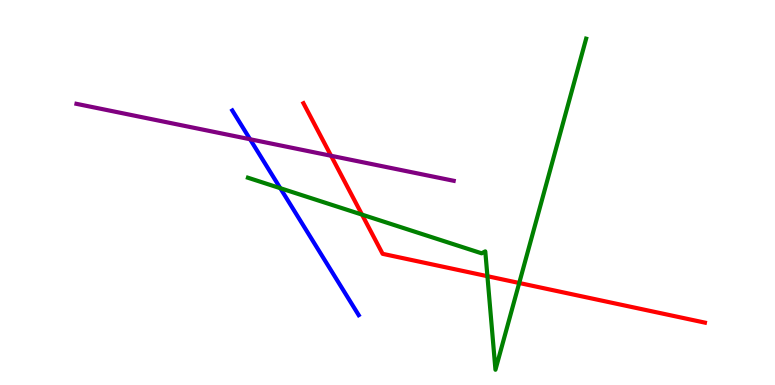[{'lines': ['blue', 'red'], 'intersections': []}, {'lines': ['green', 'red'], 'intersections': [{'x': 4.67, 'y': 4.43}, {'x': 6.29, 'y': 2.83}, {'x': 6.7, 'y': 2.65}]}, {'lines': ['purple', 'red'], 'intersections': [{'x': 4.27, 'y': 5.95}]}, {'lines': ['blue', 'green'], 'intersections': [{'x': 3.62, 'y': 5.11}]}, {'lines': ['blue', 'purple'], 'intersections': [{'x': 3.23, 'y': 6.38}]}, {'lines': ['green', 'purple'], 'intersections': []}]